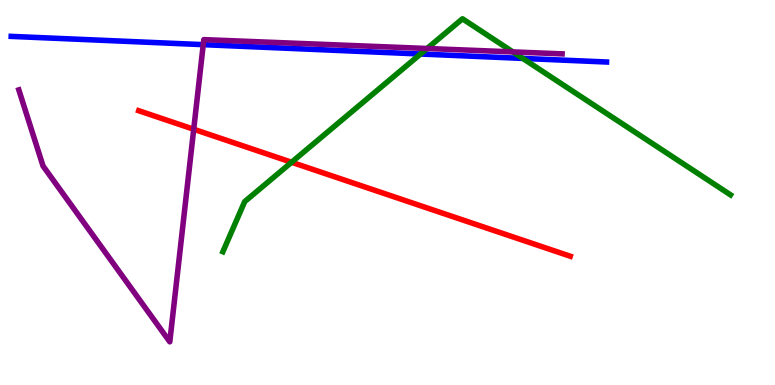[{'lines': ['blue', 'red'], 'intersections': []}, {'lines': ['green', 'red'], 'intersections': [{'x': 3.76, 'y': 5.79}]}, {'lines': ['purple', 'red'], 'intersections': [{'x': 2.5, 'y': 6.64}]}, {'lines': ['blue', 'green'], 'intersections': [{'x': 5.43, 'y': 8.6}, {'x': 6.75, 'y': 8.48}]}, {'lines': ['blue', 'purple'], 'intersections': [{'x': 2.62, 'y': 8.84}]}, {'lines': ['green', 'purple'], 'intersections': [{'x': 5.51, 'y': 8.74}, {'x': 6.62, 'y': 8.65}]}]